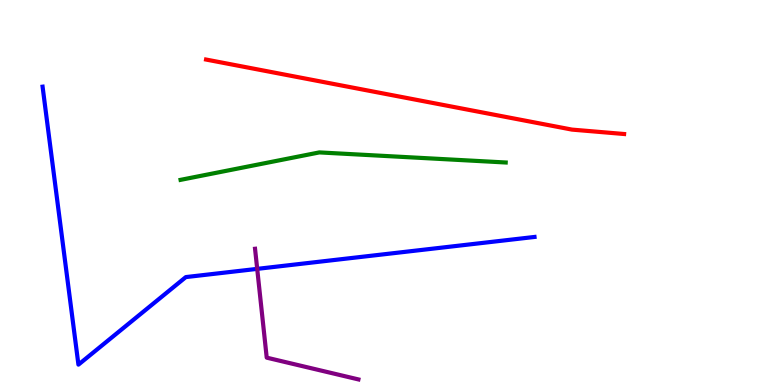[{'lines': ['blue', 'red'], 'intersections': []}, {'lines': ['green', 'red'], 'intersections': []}, {'lines': ['purple', 'red'], 'intersections': []}, {'lines': ['blue', 'green'], 'intersections': []}, {'lines': ['blue', 'purple'], 'intersections': [{'x': 3.32, 'y': 3.02}]}, {'lines': ['green', 'purple'], 'intersections': []}]